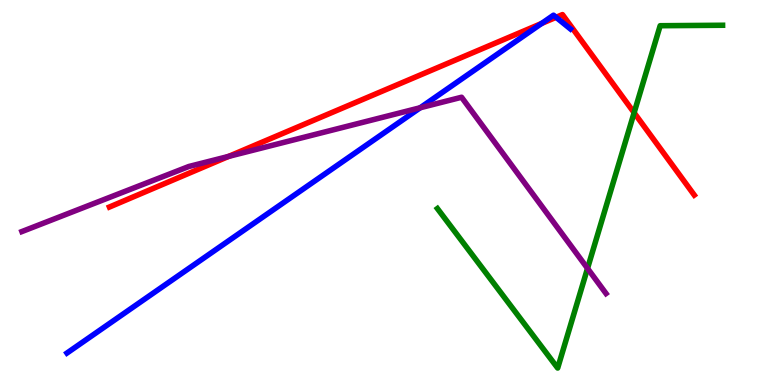[{'lines': ['blue', 'red'], 'intersections': [{'x': 6.99, 'y': 9.39}, {'x': 7.18, 'y': 9.55}]}, {'lines': ['green', 'red'], 'intersections': [{'x': 8.18, 'y': 7.07}]}, {'lines': ['purple', 'red'], 'intersections': [{'x': 2.95, 'y': 5.94}]}, {'lines': ['blue', 'green'], 'intersections': []}, {'lines': ['blue', 'purple'], 'intersections': [{'x': 5.42, 'y': 7.2}]}, {'lines': ['green', 'purple'], 'intersections': [{'x': 7.58, 'y': 3.03}]}]